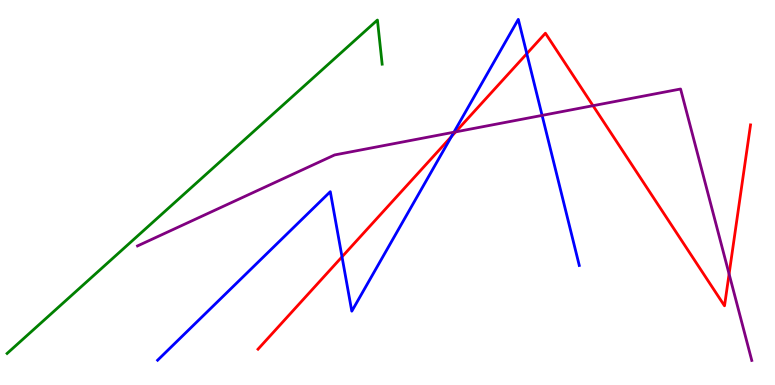[{'lines': ['blue', 'red'], 'intersections': [{'x': 4.41, 'y': 3.33}, {'x': 5.83, 'y': 6.46}, {'x': 6.8, 'y': 8.61}]}, {'lines': ['green', 'red'], 'intersections': []}, {'lines': ['purple', 'red'], 'intersections': [{'x': 5.88, 'y': 6.57}, {'x': 7.65, 'y': 7.25}, {'x': 9.41, 'y': 2.88}]}, {'lines': ['blue', 'green'], 'intersections': []}, {'lines': ['blue', 'purple'], 'intersections': [{'x': 5.86, 'y': 6.57}, {'x': 6.99, 'y': 7.0}]}, {'lines': ['green', 'purple'], 'intersections': []}]